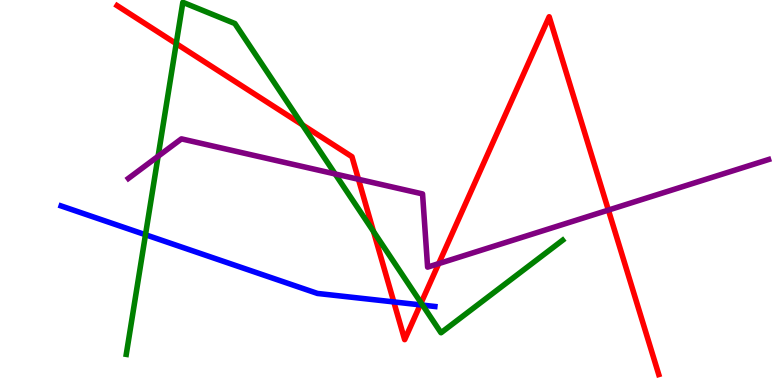[{'lines': ['blue', 'red'], 'intersections': [{'x': 5.08, 'y': 2.16}, {'x': 5.42, 'y': 2.08}]}, {'lines': ['green', 'red'], 'intersections': [{'x': 2.27, 'y': 8.87}, {'x': 3.9, 'y': 6.76}, {'x': 4.82, 'y': 3.99}, {'x': 5.43, 'y': 2.13}]}, {'lines': ['purple', 'red'], 'intersections': [{'x': 4.63, 'y': 5.34}, {'x': 5.66, 'y': 3.15}, {'x': 7.85, 'y': 4.54}]}, {'lines': ['blue', 'green'], 'intersections': [{'x': 1.88, 'y': 3.9}, {'x': 5.45, 'y': 2.07}]}, {'lines': ['blue', 'purple'], 'intersections': []}, {'lines': ['green', 'purple'], 'intersections': [{'x': 2.04, 'y': 5.94}, {'x': 4.32, 'y': 5.48}]}]